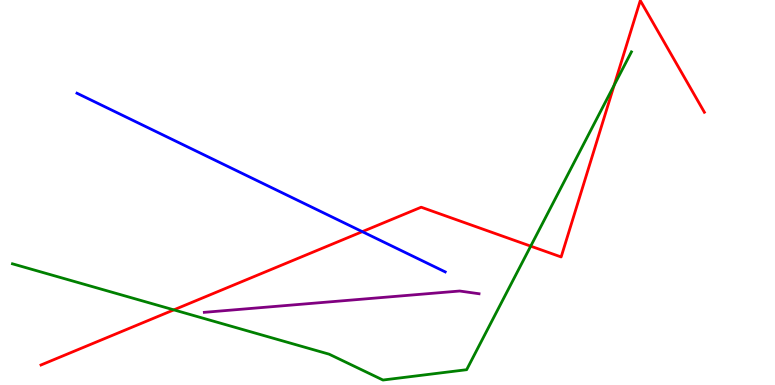[{'lines': ['blue', 'red'], 'intersections': [{'x': 4.67, 'y': 3.98}]}, {'lines': ['green', 'red'], 'intersections': [{'x': 2.24, 'y': 1.95}, {'x': 6.85, 'y': 3.61}, {'x': 7.92, 'y': 7.79}]}, {'lines': ['purple', 'red'], 'intersections': []}, {'lines': ['blue', 'green'], 'intersections': []}, {'lines': ['blue', 'purple'], 'intersections': []}, {'lines': ['green', 'purple'], 'intersections': []}]